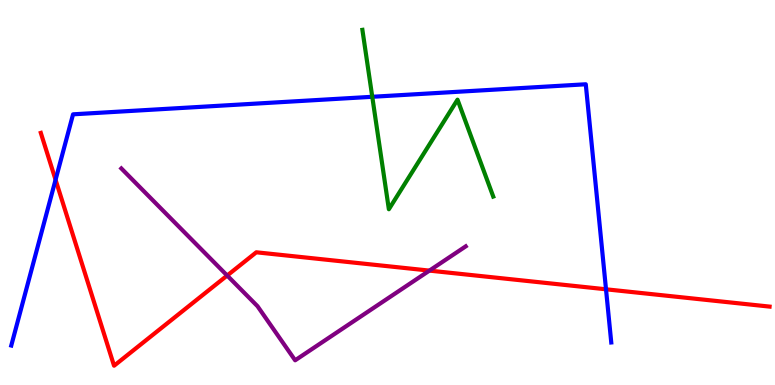[{'lines': ['blue', 'red'], 'intersections': [{'x': 0.717, 'y': 5.33}, {'x': 7.82, 'y': 2.49}]}, {'lines': ['green', 'red'], 'intersections': []}, {'lines': ['purple', 'red'], 'intersections': [{'x': 2.93, 'y': 2.84}, {'x': 5.54, 'y': 2.97}]}, {'lines': ['blue', 'green'], 'intersections': [{'x': 4.8, 'y': 7.49}]}, {'lines': ['blue', 'purple'], 'intersections': []}, {'lines': ['green', 'purple'], 'intersections': []}]